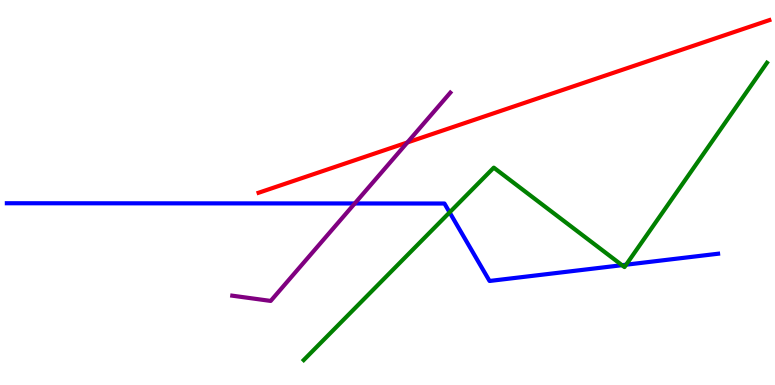[{'lines': ['blue', 'red'], 'intersections': []}, {'lines': ['green', 'red'], 'intersections': []}, {'lines': ['purple', 'red'], 'intersections': [{'x': 5.26, 'y': 6.3}]}, {'lines': ['blue', 'green'], 'intersections': [{'x': 5.8, 'y': 4.48}, {'x': 8.03, 'y': 3.11}, {'x': 8.08, 'y': 3.12}]}, {'lines': ['blue', 'purple'], 'intersections': [{'x': 4.58, 'y': 4.72}]}, {'lines': ['green', 'purple'], 'intersections': []}]